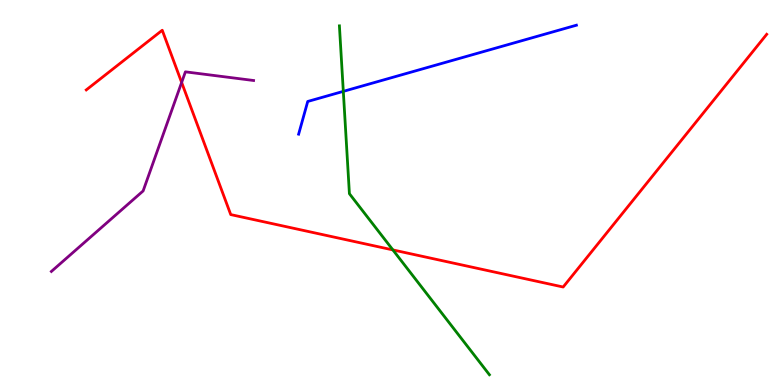[{'lines': ['blue', 'red'], 'intersections': []}, {'lines': ['green', 'red'], 'intersections': [{'x': 5.07, 'y': 3.51}]}, {'lines': ['purple', 'red'], 'intersections': [{'x': 2.34, 'y': 7.86}]}, {'lines': ['blue', 'green'], 'intersections': [{'x': 4.43, 'y': 7.63}]}, {'lines': ['blue', 'purple'], 'intersections': []}, {'lines': ['green', 'purple'], 'intersections': []}]